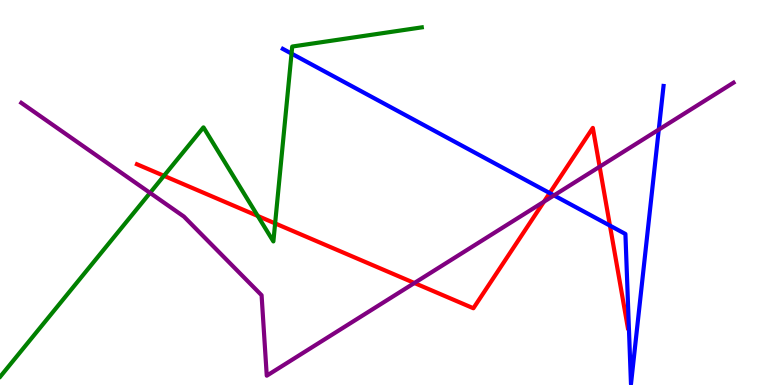[{'lines': ['blue', 'red'], 'intersections': [{'x': 7.09, 'y': 4.99}, {'x': 7.87, 'y': 4.14}]}, {'lines': ['green', 'red'], 'intersections': [{'x': 2.12, 'y': 5.43}, {'x': 3.33, 'y': 4.39}, {'x': 3.55, 'y': 4.2}]}, {'lines': ['purple', 'red'], 'intersections': [{'x': 5.35, 'y': 2.65}, {'x': 7.02, 'y': 4.76}, {'x': 7.74, 'y': 5.67}]}, {'lines': ['blue', 'green'], 'intersections': [{'x': 3.76, 'y': 8.61}]}, {'lines': ['blue', 'purple'], 'intersections': [{'x': 7.15, 'y': 4.93}, {'x': 8.5, 'y': 6.63}]}, {'lines': ['green', 'purple'], 'intersections': [{'x': 1.94, 'y': 4.99}]}]